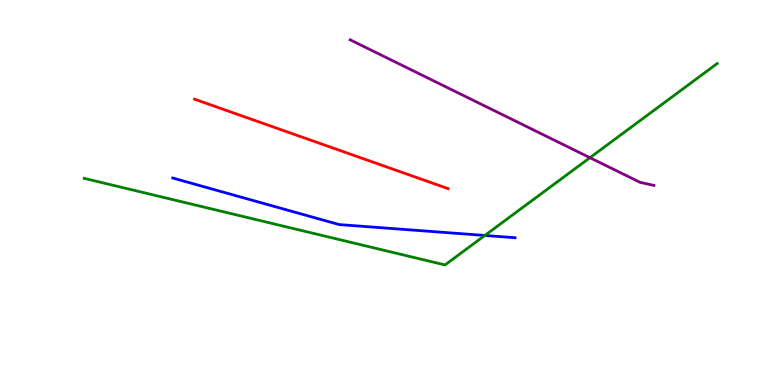[{'lines': ['blue', 'red'], 'intersections': []}, {'lines': ['green', 'red'], 'intersections': []}, {'lines': ['purple', 'red'], 'intersections': []}, {'lines': ['blue', 'green'], 'intersections': [{'x': 6.26, 'y': 3.88}]}, {'lines': ['blue', 'purple'], 'intersections': []}, {'lines': ['green', 'purple'], 'intersections': [{'x': 7.61, 'y': 5.9}]}]